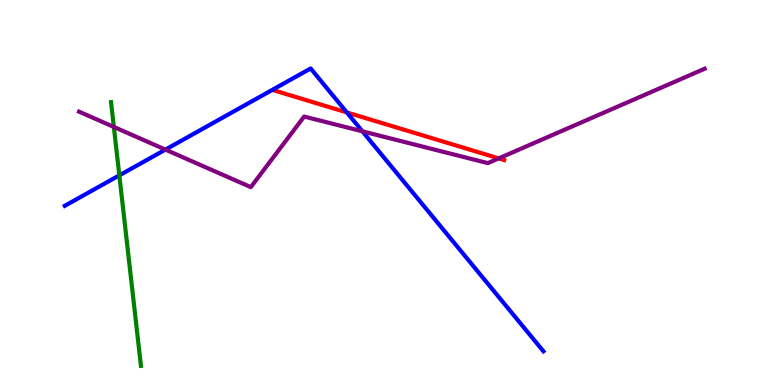[{'lines': ['blue', 'red'], 'intersections': [{'x': 4.48, 'y': 7.08}]}, {'lines': ['green', 'red'], 'intersections': []}, {'lines': ['purple', 'red'], 'intersections': [{'x': 6.44, 'y': 5.89}]}, {'lines': ['blue', 'green'], 'intersections': [{'x': 1.54, 'y': 5.45}]}, {'lines': ['blue', 'purple'], 'intersections': [{'x': 2.13, 'y': 6.11}, {'x': 4.68, 'y': 6.59}]}, {'lines': ['green', 'purple'], 'intersections': [{'x': 1.47, 'y': 6.7}]}]